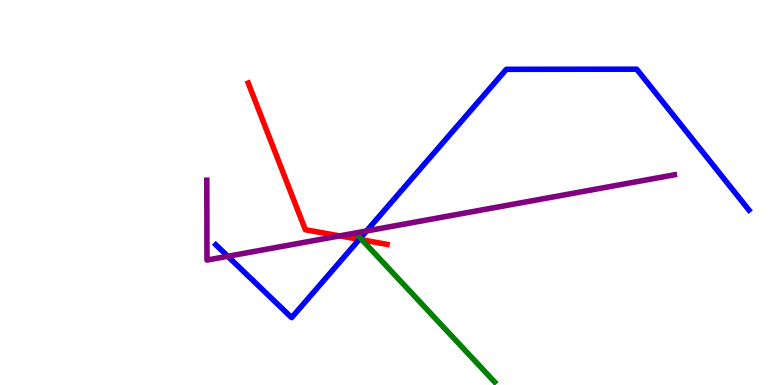[{'lines': ['blue', 'red'], 'intersections': [{'x': 4.64, 'y': 3.78}]}, {'lines': ['green', 'red'], 'intersections': [{'x': 4.67, 'y': 3.77}]}, {'lines': ['purple', 'red'], 'intersections': [{'x': 4.38, 'y': 3.87}]}, {'lines': ['blue', 'green'], 'intersections': [{'x': 4.65, 'y': 3.82}]}, {'lines': ['blue', 'purple'], 'intersections': [{'x': 2.94, 'y': 3.34}, {'x': 4.73, 'y': 4.0}]}, {'lines': ['green', 'purple'], 'intersections': []}]